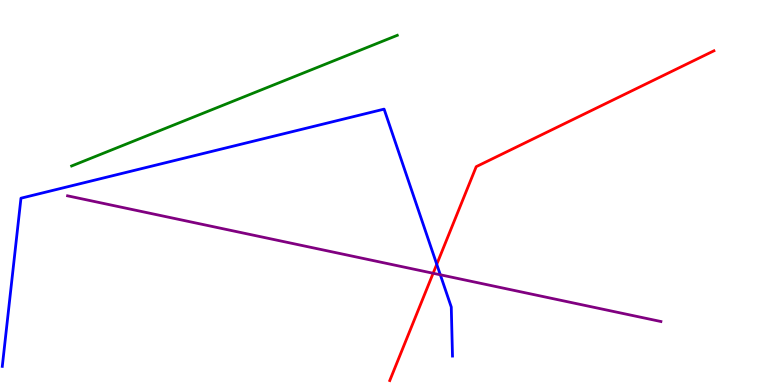[{'lines': ['blue', 'red'], 'intersections': [{'x': 5.64, 'y': 3.14}]}, {'lines': ['green', 'red'], 'intersections': []}, {'lines': ['purple', 'red'], 'intersections': [{'x': 5.59, 'y': 2.9}]}, {'lines': ['blue', 'green'], 'intersections': []}, {'lines': ['blue', 'purple'], 'intersections': [{'x': 5.68, 'y': 2.86}]}, {'lines': ['green', 'purple'], 'intersections': []}]